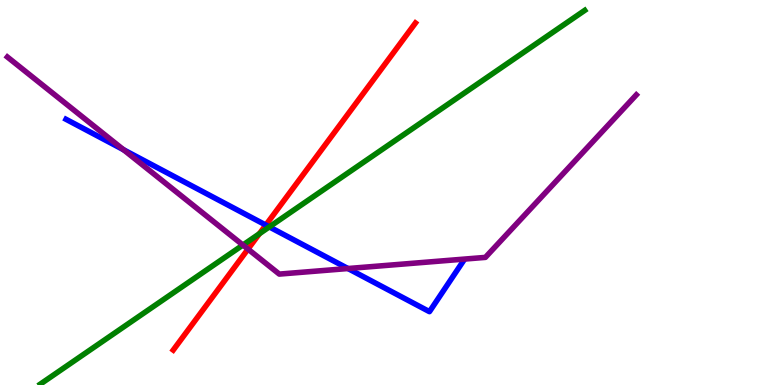[{'lines': ['blue', 'red'], 'intersections': [{'x': 3.43, 'y': 4.15}]}, {'lines': ['green', 'red'], 'intersections': [{'x': 3.35, 'y': 3.93}]}, {'lines': ['purple', 'red'], 'intersections': [{'x': 3.2, 'y': 3.53}]}, {'lines': ['blue', 'green'], 'intersections': [{'x': 3.48, 'y': 4.11}]}, {'lines': ['blue', 'purple'], 'intersections': [{'x': 1.59, 'y': 6.11}, {'x': 4.49, 'y': 3.03}]}, {'lines': ['green', 'purple'], 'intersections': [{'x': 3.13, 'y': 3.64}]}]